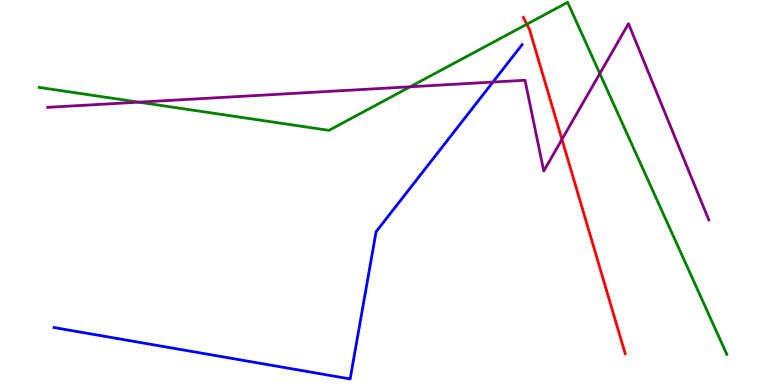[{'lines': ['blue', 'red'], 'intersections': []}, {'lines': ['green', 'red'], 'intersections': [{'x': 6.8, 'y': 9.37}]}, {'lines': ['purple', 'red'], 'intersections': [{'x': 7.25, 'y': 6.38}]}, {'lines': ['blue', 'green'], 'intersections': []}, {'lines': ['blue', 'purple'], 'intersections': [{'x': 6.36, 'y': 7.87}]}, {'lines': ['green', 'purple'], 'intersections': [{'x': 1.79, 'y': 7.35}, {'x': 5.29, 'y': 7.75}, {'x': 7.74, 'y': 8.09}]}]